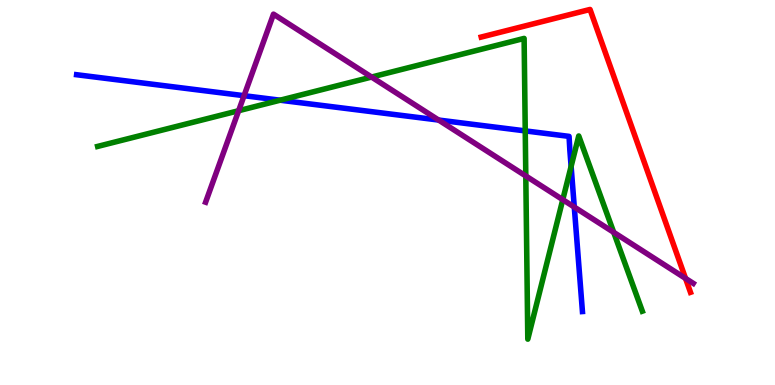[{'lines': ['blue', 'red'], 'intersections': []}, {'lines': ['green', 'red'], 'intersections': []}, {'lines': ['purple', 'red'], 'intersections': [{'x': 8.85, 'y': 2.77}]}, {'lines': ['blue', 'green'], 'intersections': [{'x': 3.61, 'y': 7.4}, {'x': 6.78, 'y': 6.6}, {'x': 7.37, 'y': 5.68}]}, {'lines': ['blue', 'purple'], 'intersections': [{'x': 3.15, 'y': 7.51}, {'x': 5.66, 'y': 6.88}, {'x': 7.41, 'y': 4.62}]}, {'lines': ['green', 'purple'], 'intersections': [{'x': 3.08, 'y': 7.12}, {'x': 4.79, 'y': 8.0}, {'x': 6.78, 'y': 5.43}, {'x': 7.26, 'y': 4.81}, {'x': 7.92, 'y': 3.97}]}]